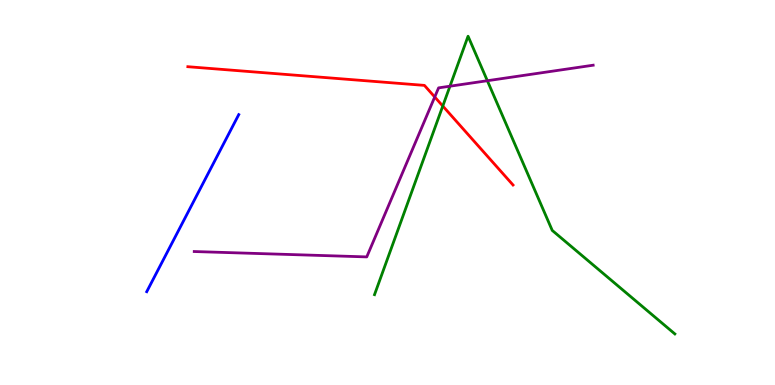[{'lines': ['blue', 'red'], 'intersections': []}, {'lines': ['green', 'red'], 'intersections': [{'x': 5.71, 'y': 7.25}]}, {'lines': ['purple', 'red'], 'intersections': [{'x': 5.61, 'y': 7.48}]}, {'lines': ['blue', 'green'], 'intersections': []}, {'lines': ['blue', 'purple'], 'intersections': []}, {'lines': ['green', 'purple'], 'intersections': [{'x': 5.81, 'y': 7.76}, {'x': 6.29, 'y': 7.9}]}]